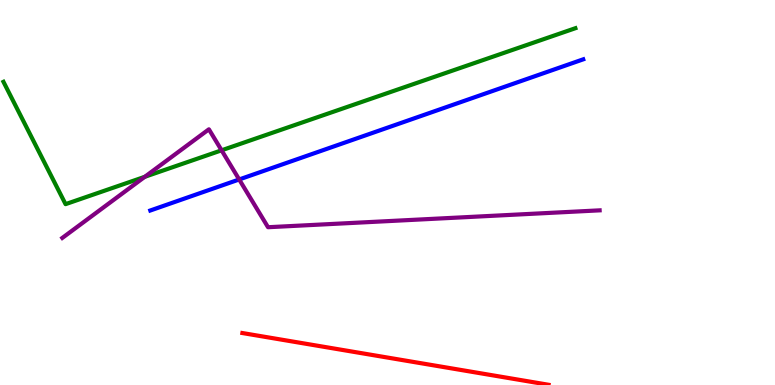[{'lines': ['blue', 'red'], 'intersections': []}, {'lines': ['green', 'red'], 'intersections': []}, {'lines': ['purple', 'red'], 'intersections': []}, {'lines': ['blue', 'green'], 'intersections': []}, {'lines': ['blue', 'purple'], 'intersections': [{'x': 3.09, 'y': 5.34}]}, {'lines': ['green', 'purple'], 'intersections': [{'x': 1.87, 'y': 5.41}, {'x': 2.86, 'y': 6.1}]}]